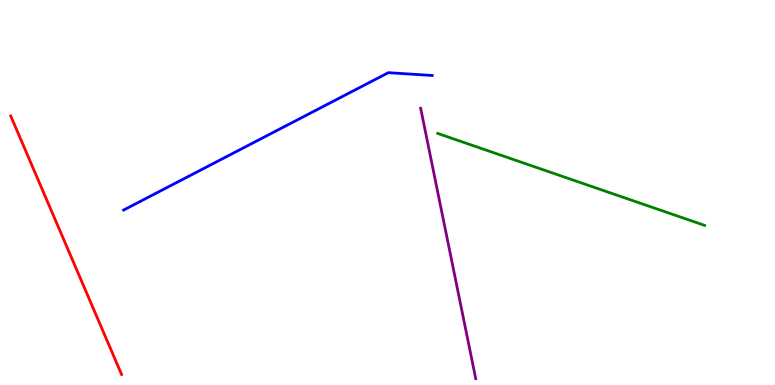[{'lines': ['blue', 'red'], 'intersections': []}, {'lines': ['green', 'red'], 'intersections': []}, {'lines': ['purple', 'red'], 'intersections': []}, {'lines': ['blue', 'green'], 'intersections': []}, {'lines': ['blue', 'purple'], 'intersections': []}, {'lines': ['green', 'purple'], 'intersections': []}]